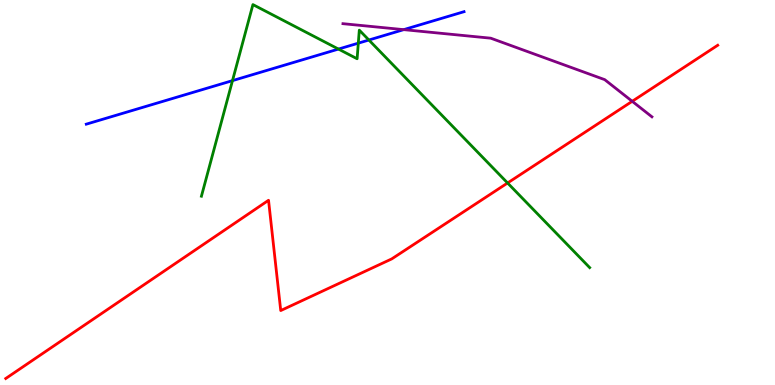[{'lines': ['blue', 'red'], 'intersections': []}, {'lines': ['green', 'red'], 'intersections': [{'x': 6.55, 'y': 5.25}]}, {'lines': ['purple', 'red'], 'intersections': [{'x': 8.16, 'y': 7.37}]}, {'lines': ['blue', 'green'], 'intersections': [{'x': 3.0, 'y': 7.91}, {'x': 4.37, 'y': 8.73}, {'x': 4.62, 'y': 8.88}, {'x': 4.76, 'y': 8.96}]}, {'lines': ['blue', 'purple'], 'intersections': [{'x': 5.21, 'y': 9.23}]}, {'lines': ['green', 'purple'], 'intersections': []}]